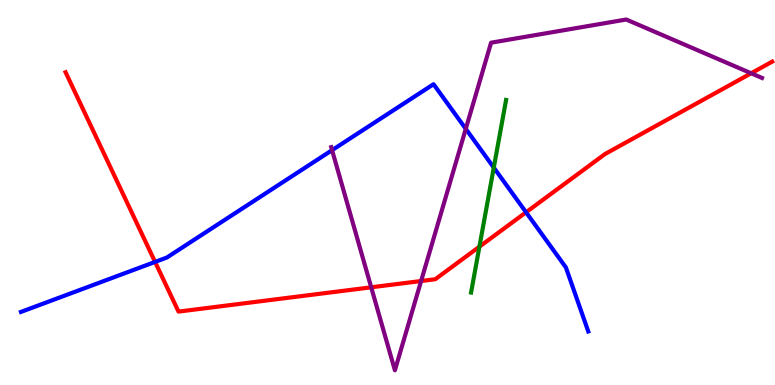[{'lines': ['blue', 'red'], 'intersections': [{'x': 2.0, 'y': 3.2}, {'x': 6.79, 'y': 4.49}]}, {'lines': ['green', 'red'], 'intersections': [{'x': 6.19, 'y': 3.59}]}, {'lines': ['purple', 'red'], 'intersections': [{'x': 4.79, 'y': 2.54}, {'x': 5.43, 'y': 2.7}, {'x': 9.69, 'y': 8.1}]}, {'lines': ['blue', 'green'], 'intersections': [{'x': 6.37, 'y': 5.65}]}, {'lines': ['blue', 'purple'], 'intersections': [{'x': 4.28, 'y': 6.1}, {'x': 6.01, 'y': 6.65}]}, {'lines': ['green', 'purple'], 'intersections': []}]